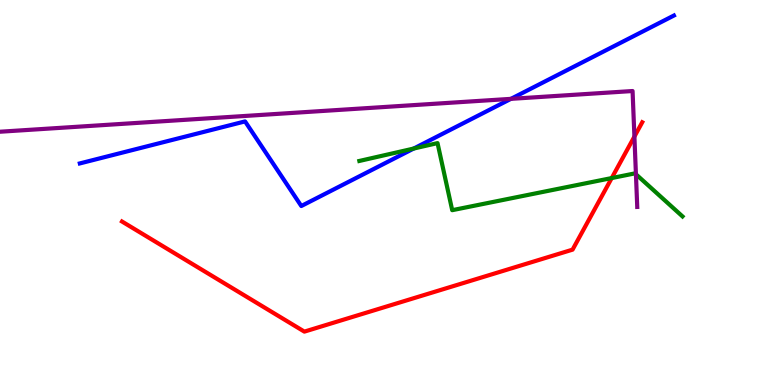[{'lines': ['blue', 'red'], 'intersections': []}, {'lines': ['green', 'red'], 'intersections': [{'x': 7.89, 'y': 5.38}]}, {'lines': ['purple', 'red'], 'intersections': [{'x': 8.19, 'y': 6.45}]}, {'lines': ['blue', 'green'], 'intersections': [{'x': 5.34, 'y': 6.14}]}, {'lines': ['blue', 'purple'], 'intersections': [{'x': 6.59, 'y': 7.43}]}, {'lines': ['green', 'purple'], 'intersections': [{'x': 8.21, 'y': 5.47}]}]